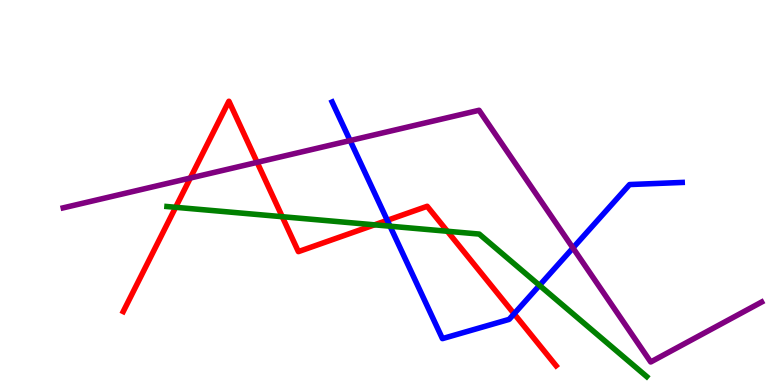[{'lines': ['blue', 'red'], 'intersections': [{'x': 5.0, 'y': 4.28}, {'x': 6.63, 'y': 1.85}]}, {'lines': ['green', 'red'], 'intersections': [{'x': 2.27, 'y': 4.62}, {'x': 3.64, 'y': 4.37}, {'x': 4.83, 'y': 4.16}, {'x': 5.77, 'y': 3.99}]}, {'lines': ['purple', 'red'], 'intersections': [{'x': 2.46, 'y': 5.38}, {'x': 3.32, 'y': 5.78}]}, {'lines': ['blue', 'green'], 'intersections': [{'x': 5.03, 'y': 4.12}, {'x': 6.96, 'y': 2.59}]}, {'lines': ['blue', 'purple'], 'intersections': [{'x': 4.52, 'y': 6.35}, {'x': 7.39, 'y': 3.56}]}, {'lines': ['green', 'purple'], 'intersections': []}]